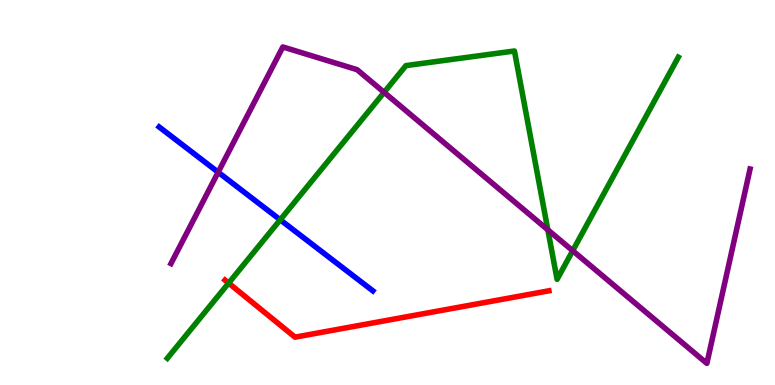[{'lines': ['blue', 'red'], 'intersections': []}, {'lines': ['green', 'red'], 'intersections': [{'x': 2.95, 'y': 2.65}]}, {'lines': ['purple', 'red'], 'intersections': []}, {'lines': ['blue', 'green'], 'intersections': [{'x': 3.62, 'y': 4.29}]}, {'lines': ['blue', 'purple'], 'intersections': [{'x': 2.81, 'y': 5.53}]}, {'lines': ['green', 'purple'], 'intersections': [{'x': 4.96, 'y': 7.6}, {'x': 7.07, 'y': 4.03}, {'x': 7.39, 'y': 3.49}]}]